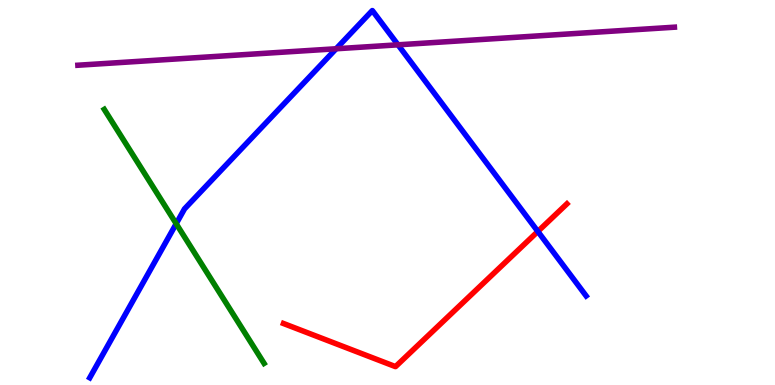[{'lines': ['blue', 'red'], 'intersections': [{'x': 6.94, 'y': 3.99}]}, {'lines': ['green', 'red'], 'intersections': []}, {'lines': ['purple', 'red'], 'intersections': []}, {'lines': ['blue', 'green'], 'intersections': [{'x': 2.27, 'y': 4.19}]}, {'lines': ['blue', 'purple'], 'intersections': [{'x': 4.34, 'y': 8.73}, {'x': 5.14, 'y': 8.84}]}, {'lines': ['green', 'purple'], 'intersections': []}]